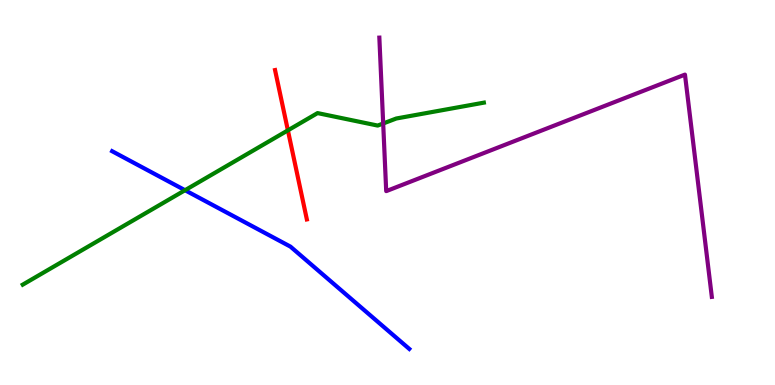[{'lines': ['blue', 'red'], 'intersections': []}, {'lines': ['green', 'red'], 'intersections': [{'x': 3.71, 'y': 6.61}]}, {'lines': ['purple', 'red'], 'intersections': []}, {'lines': ['blue', 'green'], 'intersections': [{'x': 2.39, 'y': 5.06}]}, {'lines': ['blue', 'purple'], 'intersections': []}, {'lines': ['green', 'purple'], 'intersections': [{'x': 4.94, 'y': 6.79}]}]